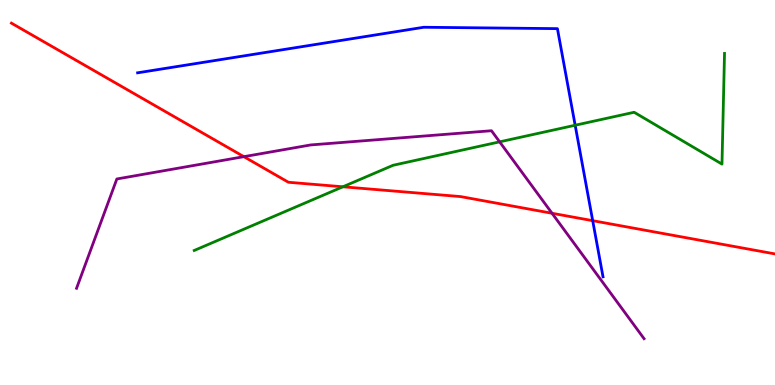[{'lines': ['blue', 'red'], 'intersections': [{'x': 7.65, 'y': 4.27}]}, {'lines': ['green', 'red'], 'intersections': [{'x': 4.42, 'y': 5.15}]}, {'lines': ['purple', 'red'], 'intersections': [{'x': 3.15, 'y': 5.93}, {'x': 7.12, 'y': 4.46}]}, {'lines': ['blue', 'green'], 'intersections': [{'x': 7.42, 'y': 6.75}]}, {'lines': ['blue', 'purple'], 'intersections': []}, {'lines': ['green', 'purple'], 'intersections': [{'x': 6.45, 'y': 6.32}]}]